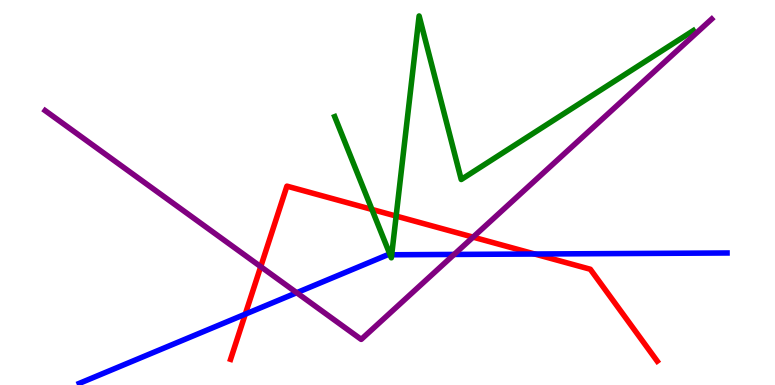[{'lines': ['blue', 'red'], 'intersections': [{'x': 3.16, 'y': 1.84}, {'x': 6.9, 'y': 3.4}]}, {'lines': ['green', 'red'], 'intersections': [{'x': 4.8, 'y': 4.56}, {'x': 5.11, 'y': 4.39}]}, {'lines': ['purple', 'red'], 'intersections': [{'x': 3.36, 'y': 3.07}, {'x': 6.1, 'y': 3.84}]}, {'lines': ['blue', 'green'], 'intersections': [{'x': 5.03, 'y': 3.38}, {'x': 5.05, 'y': 3.38}]}, {'lines': ['blue', 'purple'], 'intersections': [{'x': 3.83, 'y': 2.4}, {'x': 5.86, 'y': 3.39}]}, {'lines': ['green', 'purple'], 'intersections': []}]